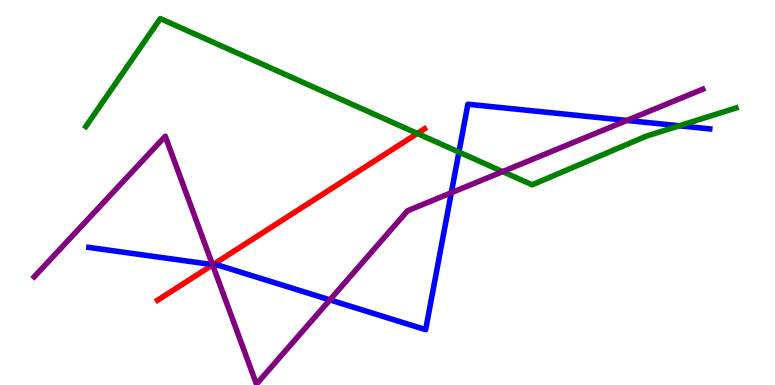[{'lines': ['blue', 'red'], 'intersections': [{'x': 2.75, 'y': 3.13}]}, {'lines': ['green', 'red'], 'intersections': [{'x': 5.38, 'y': 6.53}]}, {'lines': ['purple', 'red'], 'intersections': [{'x': 2.74, 'y': 3.12}]}, {'lines': ['blue', 'green'], 'intersections': [{'x': 5.92, 'y': 6.05}, {'x': 8.77, 'y': 6.73}]}, {'lines': ['blue', 'purple'], 'intersections': [{'x': 2.74, 'y': 3.13}, {'x': 4.26, 'y': 2.21}, {'x': 5.82, 'y': 4.99}, {'x': 8.09, 'y': 6.87}]}, {'lines': ['green', 'purple'], 'intersections': [{'x': 6.49, 'y': 5.54}]}]